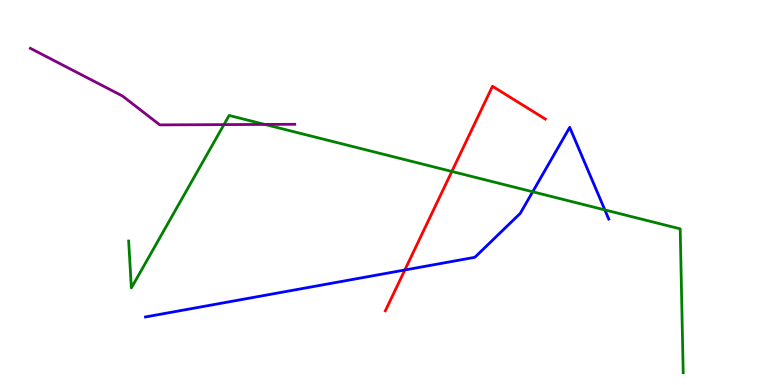[{'lines': ['blue', 'red'], 'intersections': [{'x': 5.22, 'y': 2.99}]}, {'lines': ['green', 'red'], 'intersections': [{'x': 5.83, 'y': 5.55}]}, {'lines': ['purple', 'red'], 'intersections': []}, {'lines': ['blue', 'green'], 'intersections': [{'x': 6.87, 'y': 5.02}, {'x': 7.8, 'y': 4.55}]}, {'lines': ['blue', 'purple'], 'intersections': []}, {'lines': ['green', 'purple'], 'intersections': [{'x': 2.89, 'y': 6.76}, {'x': 3.42, 'y': 6.77}]}]